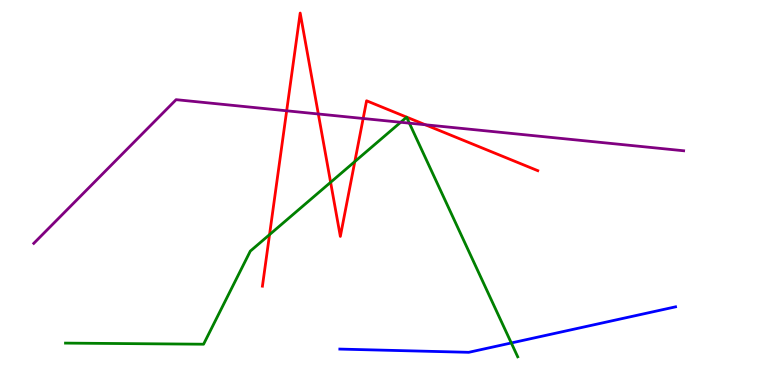[{'lines': ['blue', 'red'], 'intersections': []}, {'lines': ['green', 'red'], 'intersections': [{'x': 3.48, 'y': 3.91}, {'x': 4.27, 'y': 5.26}, {'x': 4.58, 'y': 5.8}]}, {'lines': ['purple', 'red'], 'intersections': [{'x': 3.7, 'y': 7.12}, {'x': 4.11, 'y': 7.04}, {'x': 4.69, 'y': 6.92}, {'x': 5.49, 'y': 6.76}]}, {'lines': ['blue', 'green'], 'intersections': [{'x': 6.6, 'y': 1.09}]}, {'lines': ['blue', 'purple'], 'intersections': []}, {'lines': ['green', 'purple'], 'intersections': [{'x': 5.17, 'y': 6.82}, {'x': 5.28, 'y': 6.8}]}]